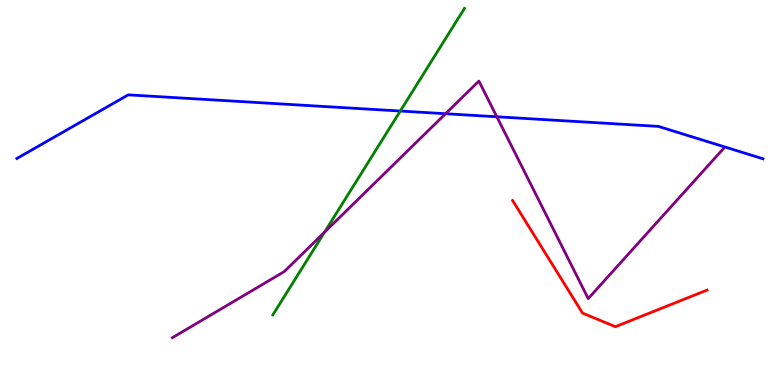[{'lines': ['blue', 'red'], 'intersections': []}, {'lines': ['green', 'red'], 'intersections': []}, {'lines': ['purple', 'red'], 'intersections': []}, {'lines': ['blue', 'green'], 'intersections': [{'x': 5.17, 'y': 7.12}]}, {'lines': ['blue', 'purple'], 'intersections': [{'x': 5.75, 'y': 7.05}, {'x': 6.41, 'y': 6.97}]}, {'lines': ['green', 'purple'], 'intersections': [{'x': 4.19, 'y': 3.97}]}]